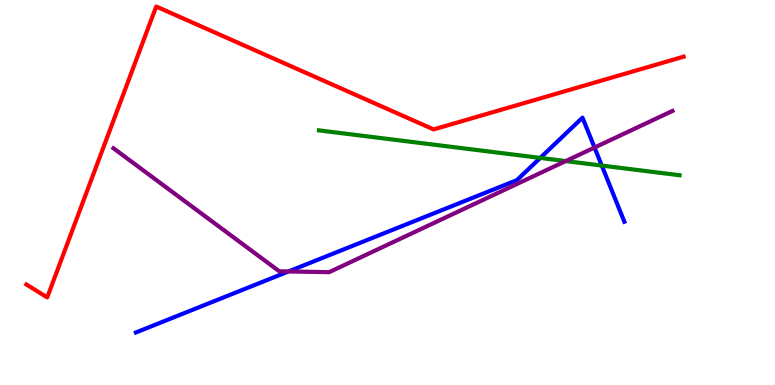[{'lines': ['blue', 'red'], 'intersections': []}, {'lines': ['green', 'red'], 'intersections': []}, {'lines': ['purple', 'red'], 'intersections': []}, {'lines': ['blue', 'green'], 'intersections': [{'x': 6.97, 'y': 5.9}, {'x': 7.76, 'y': 5.7}]}, {'lines': ['blue', 'purple'], 'intersections': [{'x': 3.72, 'y': 2.95}, {'x': 7.67, 'y': 6.17}]}, {'lines': ['green', 'purple'], 'intersections': [{'x': 7.3, 'y': 5.82}]}]